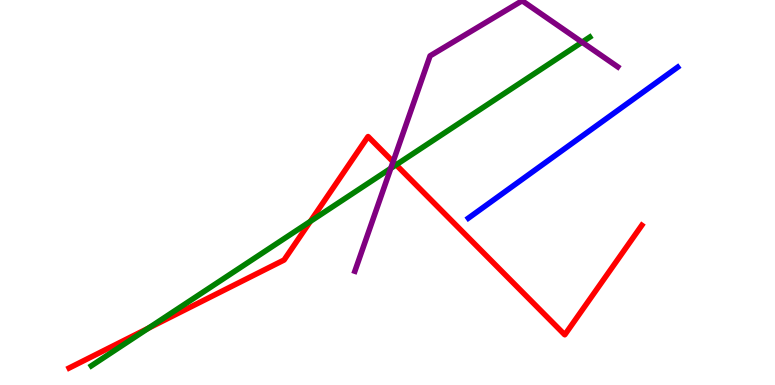[{'lines': ['blue', 'red'], 'intersections': []}, {'lines': ['green', 'red'], 'intersections': [{'x': 1.92, 'y': 1.48}, {'x': 4.0, 'y': 4.25}, {'x': 5.11, 'y': 5.72}]}, {'lines': ['purple', 'red'], 'intersections': [{'x': 5.07, 'y': 5.8}]}, {'lines': ['blue', 'green'], 'intersections': []}, {'lines': ['blue', 'purple'], 'intersections': []}, {'lines': ['green', 'purple'], 'intersections': [{'x': 5.04, 'y': 5.63}, {'x': 7.51, 'y': 8.9}]}]